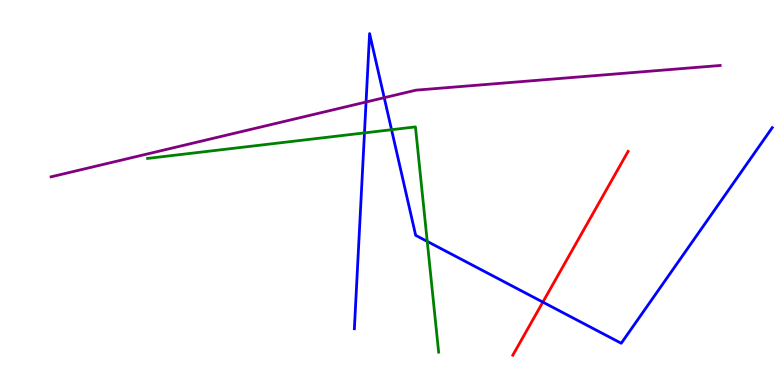[{'lines': ['blue', 'red'], 'intersections': [{'x': 7.0, 'y': 2.15}]}, {'lines': ['green', 'red'], 'intersections': []}, {'lines': ['purple', 'red'], 'intersections': []}, {'lines': ['blue', 'green'], 'intersections': [{'x': 4.7, 'y': 6.55}, {'x': 5.05, 'y': 6.63}, {'x': 5.51, 'y': 3.73}]}, {'lines': ['blue', 'purple'], 'intersections': [{'x': 4.72, 'y': 7.35}, {'x': 4.96, 'y': 7.46}]}, {'lines': ['green', 'purple'], 'intersections': []}]